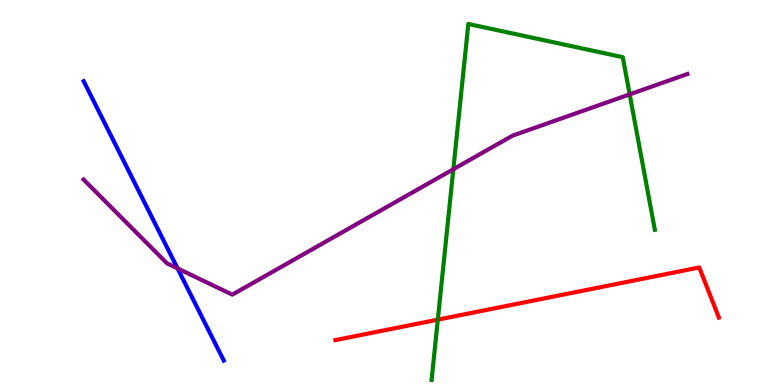[{'lines': ['blue', 'red'], 'intersections': []}, {'lines': ['green', 'red'], 'intersections': [{'x': 5.65, 'y': 1.7}]}, {'lines': ['purple', 'red'], 'intersections': []}, {'lines': ['blue', 'green'], 'intersections': []}, {'lines': ['blue', 'purple'], 'intersections': [{'x': 2.29, 'y': 3.03}]}, {'lines': ['green', 'purple'], 'intersections': [{'x': 5.85, 'y': 5.6}, {'x': 8.12, 'y': 7.55}]}]